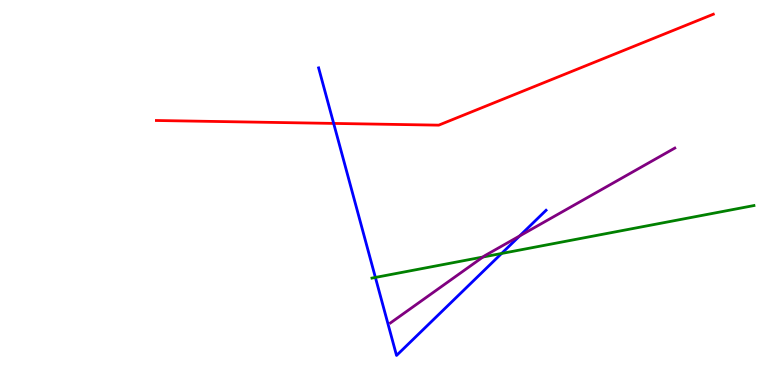[{'lines': ['blue', 'red'], 'intersections': [{'x': 4.31, 'y': 6.79}]}, {'lines': ['green', 'red'], 'intersections': []}, {'lines': ['purple', 'red'], 'intersections': []}, {'lines': ['blue', 'green'], 'intersections': [{'x': 4.84, 'y': 2.79}, {'x': 6.47, 'y': 3.42}]}, {'lines': ['blue', 'purple'], 'intersections': [{'x': 6.7, 'y': 3.87}]}, {'lines': ['green', 'purple'], 'intersections': [{'x': 6.23, 'y': 3.32}]}]